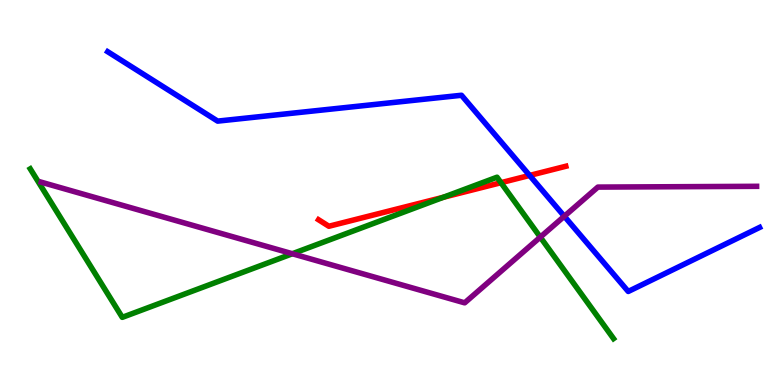[{'lines': ['blue', 'red'], 'intersections': [{'x': 6.83, 'y': 5.44}]}, {'lines': ['green', 'red'], 'intersections': [{'x': 5.72, 'y': 4.88}, {'x': 6.46, 'y': 5.25}]}, {'lines': ['purple', 'red'], 'intersections': []}, {'lines': ['blue', 'green'], 'intersections': []}, {'lines': ['blue', 'purple'], 'intersections': [{'x': 7.28, 'y': 4.38}]}, {'lines': ['green', 'purple'], 'intersections': [{'x': 3.77, 'y': 3.41}, {'x': 6.97, 'y': 3.84}]}]